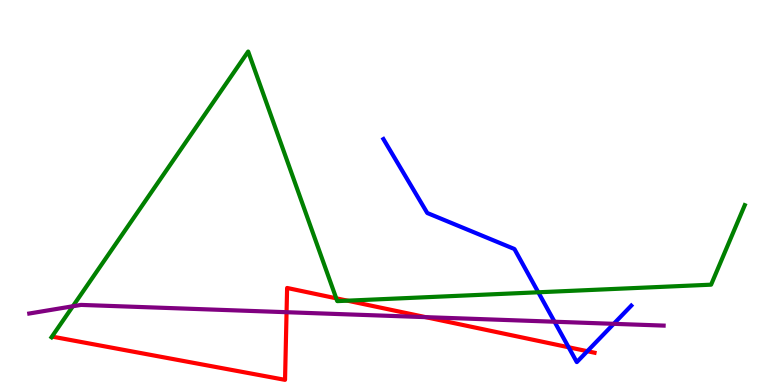[{'lines': ['blue', 'red'], 'intersections': [{'x': 7.34, 'y': 0.98}, {'x': 7.58, 'y': 0.878}]}, {'lines': ['green', 'red'], 'intersections': [{'x': 4.34, 'y': 2.25}, {'x': 4.48, 'y': 2.19}]}, {'lines': ['purple', 'red'], 'intersections': [{'x': 3.7, 'y': 1.89}, {'x': 5.49, 'y': 1.76}]}, {'lines': ['blue', 'green'], 'intersections': [{'x': 6.95, 'y': 2.41}]}, {'lines': ['blue', 'purple'], 'intersections': [{'x': 7.16, 'y': 1.64}, {'x': 7.92, 'y': 1.59}]}, {'lines': ['green', 'purple'], 'intersections': [{'x': 0.94, 'y': 2.05}]}]